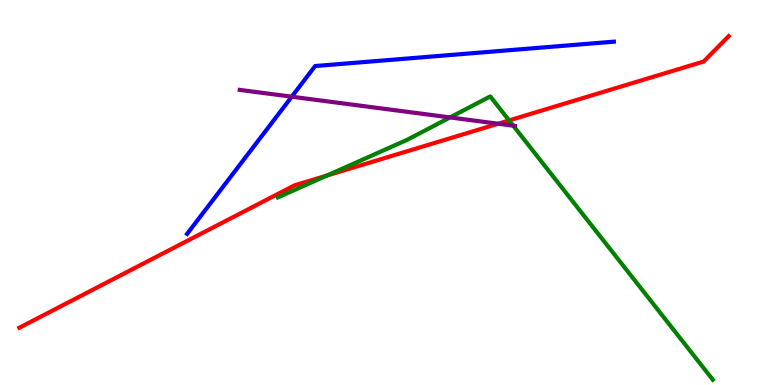[{'lines': ['blue', 'red'], 'intersections': []}, {'lines': ['green', 'red'], 'intersections': [{'x': 4.22, 'y': 5.44}, {'x': 6.57, 'y': 6.87}]}, {'lines': ['purple', 'red'], 'intersections': [{'x': 6.43, 'y': 6.79}]}, {'lines': ['blue', 'green'], 'intersections': []}, {'lines': ['blue', 'purple'], 'intersections': [{'x': 3.76, 'y': 7.49}]}, {'lines': ['green', 'purple'], 'intersections': [{'x': 5.81, 'y': 6.95}, {'x': 6.62, 'y': 6.74}]}]